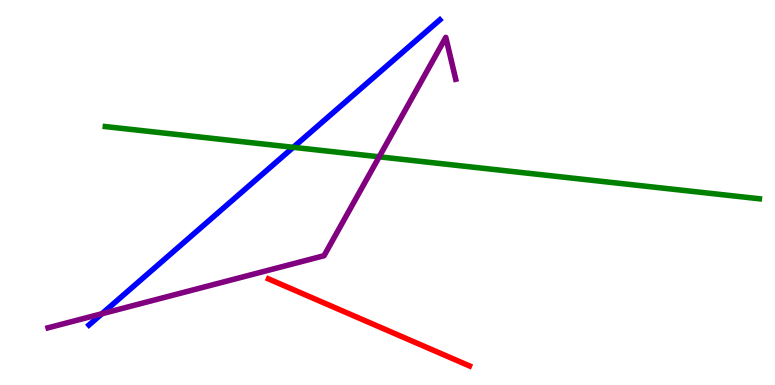[{'lines': ['blue', 'red'], 'intersections': []}, {'lines': ['green', 'red'], 'intersections': []}, {'lines': ['purple', 'red'], 'intersections': []}, {'lines': ['blue', 'green'], 'intersections': [{'x': 3.78, 'y': 6.17}]}, {'lines': ['blue', 'purple'], 'intersections': [{'x': 1.32, 'y': 1.85}]}, {'lines': ['green', 'purple'], 'intersections': [{'x': 4.89, 'y': 5.93}]}]